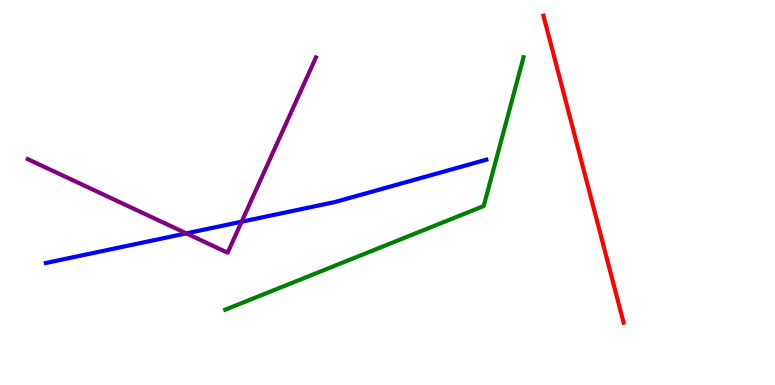[{'lines': ['blue', 'red'], 'intersections': []}, {'lines': ['green', 'red'], 'intersections': []}, {'lines': ['purple', 'red'], 'intersections': []}, {'lines': ['blue', 'green'], 'intersections': []}, {'lines': ['blue', 'purple'], 'intersections': [{'x': 2.4, 'y': 3.94}, {'x': 3.12, 'y': 4.24}]}, {'lines': ['green', 'purple'], 'intersections': []}]